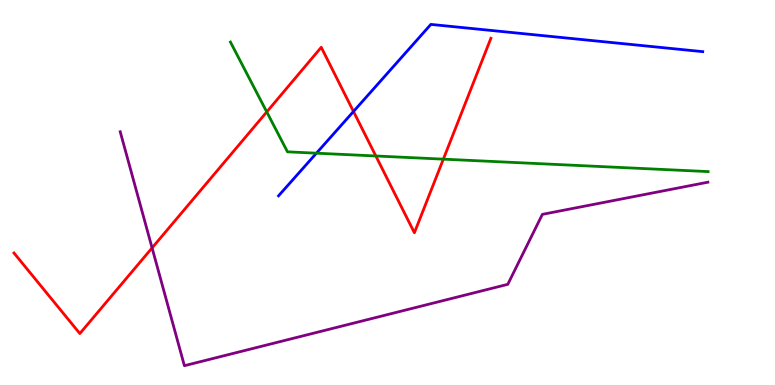[{'lines': ['blue', 'red'], 'intersections': [{'x': 4.56, 'y': 7.1}]}, {'lines': ['green', 'red'], 'intersections': [{'x': 3.44, 'y': 7.09}, {'x': 4.85, 'y': 5.95}, {'x': 5.72, 'y': 5.87}]}, {'lines': ['purple', 'red'], 'intersections': [{'x': 1.96, 'y': 3.56}]}, {'lines': ['blue', 'green'], 'intersections': [{'x': 4.08, 'y': 6.02}]}, {'lines': ['blue', 'purple'], 'intersections': []}, {'lines': ['green', 'purple'], 'intersections': []}]